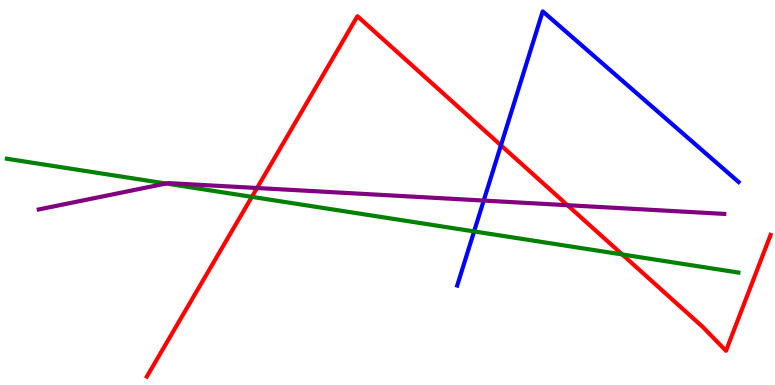[{'lines': ['blue', 'red'], 'intersections': [{'x': 6.46, 'y': 6.23}]}, {'lines': ['green', 'red'], 'intersections': [{'x': 3.25, 'y': 4.89}, {'x': 8.03, 'y': 3.39}]}, {'lines': ['purple', 'red'], 'intersections': [{'x': 3.32, 'y': 5.12}, {'x': 7.32, 'y': 4.67}]}, {'lines': ['blue', 'green'], 'intersections': [{'x': 6.12, 'y': 3.99}]}, {'lines': ['blue', 'purple'], 'intersections': [{'x': 6.24, 'y': 4.79}]}, {'lines': ['green', 'purple'], 'intersections': [{'x': 2.14, 'y': 5.23}]}]